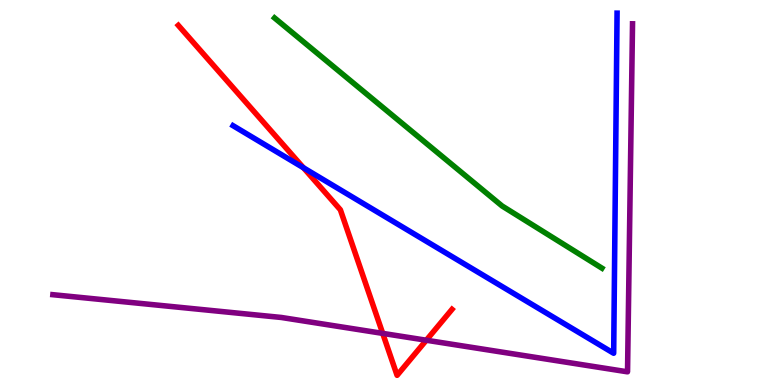[{'lines': ['blue', 'red'], 'intersections': [{'x': 3.92, 'y': 5.64}]}, {'lines': ['green', 'red'], 'intersections': []}, {'lines': ['purple', 'red'], 'intersections': [{'x': 4.94, 'y': 1.34}, {'x': 5.5, 'y': 1.16}]}, {'lines': ['blue', 'green'], 'intersections': []}, {'lines': ['blue', 'purple'], 'intersections': []}, {'lines': ['green', 'purple'], 'intersections': []}]